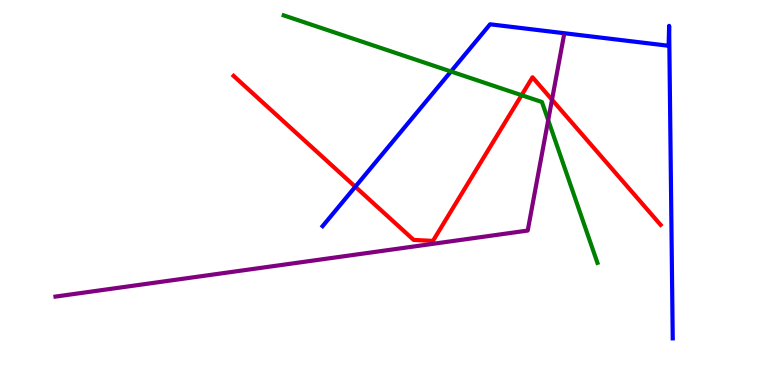[{'lines': ['blue', 'red'], 'intersections': [{'x': 4.58, 'y': 5.15}]}, {'lines': ['green', 'red'], 'intersections': [{'x': 6.73, 'y': 7.53}]}, {'lines': ['purple', 'red'], 'intersections': [{'x': 7.12, 'y': 7.41}]}, {'lines': ['blue', 'green'], 'intersections': [{'x': 5.82, 'y': 8.14}]}, {'lines': ['blue', 'purple'], 'intersections': []}, {'lines': ['green', 'purple'], 'intersections': [{'x': 7.07, 'y': 6.88}]}]